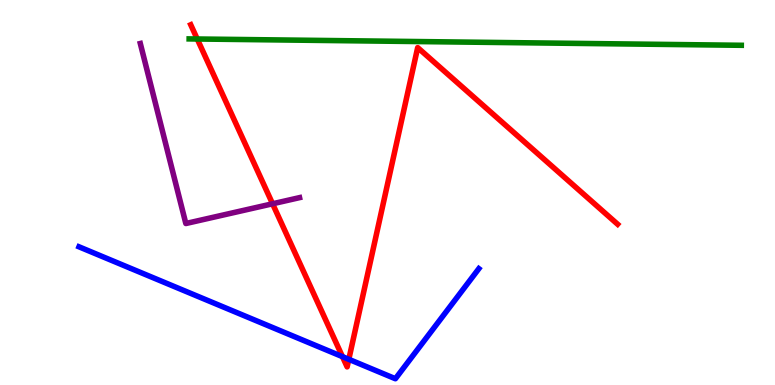[{'lines': ['blue', 'red'], 'intersections': [{'x': 4.42, 'y': 0.736}, {'x': 4.5, 'y': 0.667}]}, {'lines': ['green', 'red'], 'intersections': [{'x': 2.55, 'y': 8.99}]}, {'lines': ['purple', 'red'], 'intersections': [{'x': 3.52, 'y': 4.71}]}, {'lines': ['blue', 'green'], 'intersections': []}, {'lines': ['blue', 'purple'], 'intersections': []}, {'lines': ['green', 'purple'], 'intersections': []}]